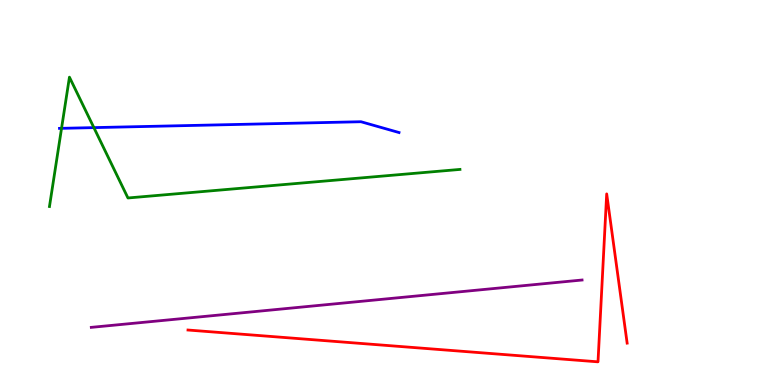[{'lines': ['blue', 'red'], 'intersections': []}, {'lines': ['green', 'red'], 'intersections': []}, {'lines': ['purple', 'red'], 'intersections': []}, {'lines': ['blue', 'green'], 'intersections': [{'x': 0.794, 'y': 6.67}, {'x': 1.21, 'y': 6.69}]}, {'lines': ['blue', 'purple'], 'intersections': []}, {'lines': ['green', 'purple'], 'intersections': []}]